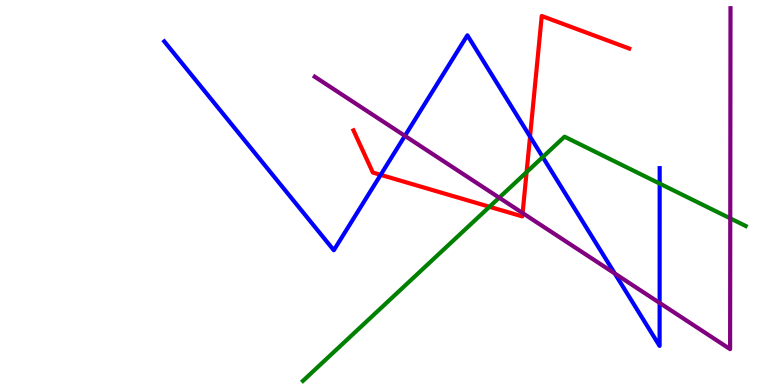[{'lines': ['blue', 'red'], 'intersections': [{'x': 4.91, 'y': 5.46}, {'x': 6.84, 'y': 6.45}]}, {'lines': ['green', 'red'], 'intersections': [{'x': 6.32, 'y': 4.63}, {'x': 6.79, 'y': 5.53}]}, {'lines': ['purple', 'red'], 'intersections': [{'x': 6.74, 'y': 4.47}]}, {'lines': ['blue', 'green'], 'intersections': [{'x': 7.0, 'y': 5.92}, {'x': 8.51, 'y': 5.23}]}, {'lines': ['blue', 'purple'], 'intersections': [{'x': 5.22, 'y': 6.47}, {'x': 7.93, 'y': 2.9}, {'x': 8.51, 'y': 2.13}]}, {'lines': ['green', 'purple'], 'intersections': [{'x': 6.44, 'y': 4.86}, {'x': 9.42, 'y': 4.33}]}]